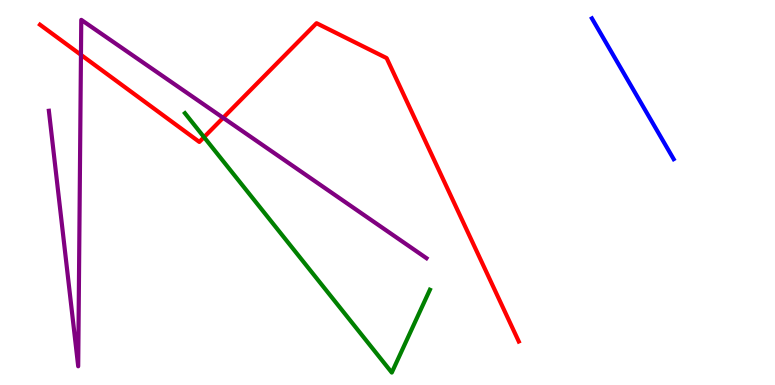[{'lines': ['blue', 'red'], 'intersections': []}, {'lines': ['green', 'red'], 'intersections': [{'x': 2.63, 'y': 6.44}]}, {'lines': ['purple', 'red'], 'intersections': [{'x': 1.04, 'y': 8.58}, {'x': 2.88, 'y': 6.94}]}, {'lines': ['blue', 'green'], 'intersections': []}, {'lines': ['blue', 'purple'], 'intersections': []}, {'lines': ['green', 'purple'], 'intersections': []}]